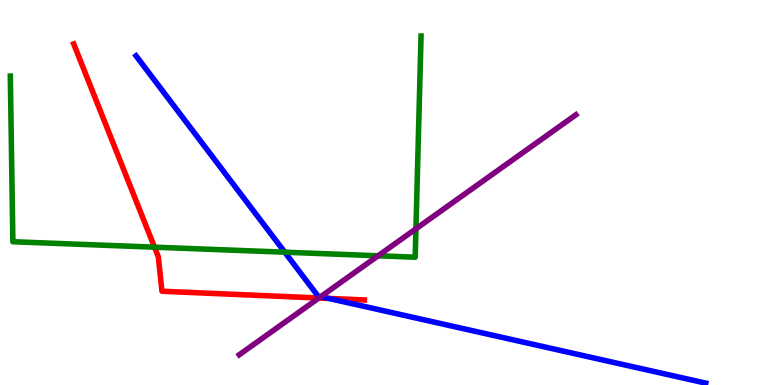[{'lines': ['blue', 'red'], 'intersections': [{'x': 4.24, 'y': 2.25}]}, {'lines': ['green', 'red'], 'intersections': [{'x': 1.99, 'y': 3.58}]}, {'lines': ['purple', 'red'], 'intersections': [{'x': 4.11, 'y': 2.26}]}, {'lines': ['blue', 'green'], 'intersections': [{'x': 3.67, 'y': 3.45}]}, {'lines': ['blue', 'purple'], 'intersections': [{'x': 4.14, 'y': 2.3}]}, {'lines': ['green', 'purple'], 'intersections': [{'x': 4.88, 'y': 3.36}, {'x': 5.37, 'y': 4.06}]}]